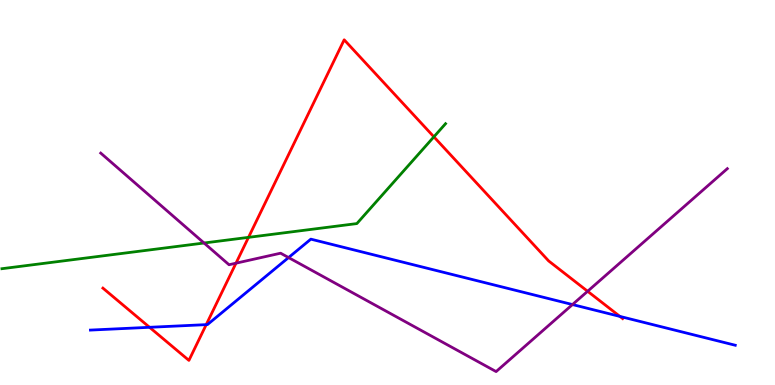[{'lines': ['blue', 'red'], 'intersections': [{'x': 1.93, 'y': 1.5}, {'x': 2.66, 'y': 1.57}, {'x': 8.0, 'y': 1.78}]}, {'lines': ['green', 'red'], 'intersections': [{'x': 3.21, 'y': 3.83}, {'x': 5.6, 'y': 6.45}]}, {'lines': ['purple', 'red'], 'intersections': [{'x': 3.05, 'y': 3.16}, {'x': 7.58, 'y': 2.43}]}, {'lines': ['blue', 'green'], 'intersections': []}, {'lines': ['blue', 'purple'], 'intersections': [{'x': 3.72, 'y': 3.31}, {'x': 7.39, 'y': 2.09}]}, {'lines': ['green', 'purple'], 'intersections': [{'x': 2.63, 'y': 3.69}]}]